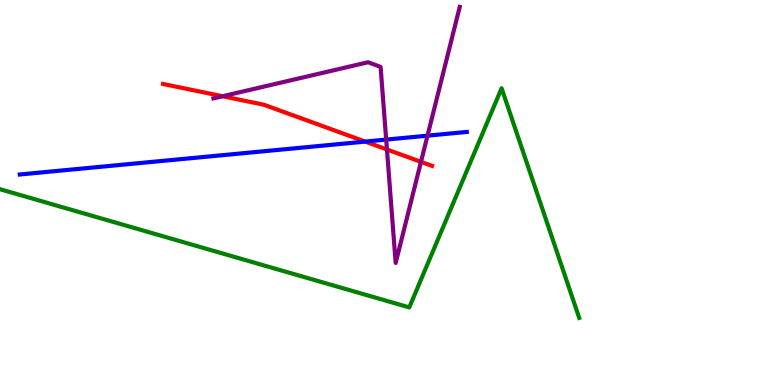[{'lines': ['blue', 'red'], 'intersections': [{'x': 4.71, 'y': 6.32}]}, {'lines': ['green', 'red'], 'intersections': []}, {'lines': ['purple', 'red'], 'intersections': [{'x': 2.87, 'y': 7.5}, {'x': 4.99, 'y': 6.12}, {'x': 5.43, 'y': 5.8}]}, {'lines': ['blue', 'green'], 'intersections': []}, {'lines': ['blue', 'purple'], 'intersections': [{'x': 4.98, 'y': 6.37}, {'x': 5.52, 'y': 6.48}]}, {'lines': ['green', 'purple'], 'intersections': []}]